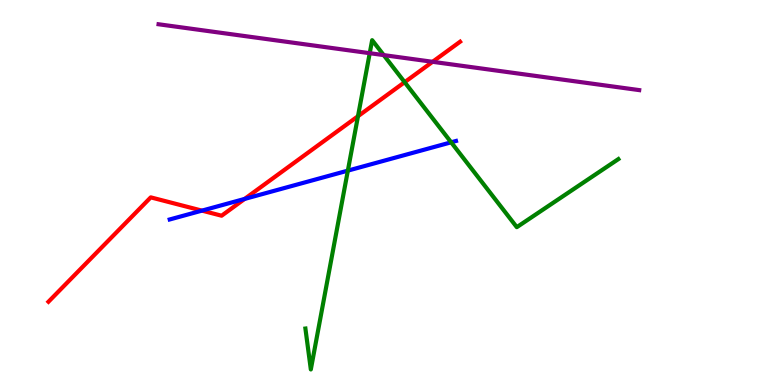[{'lines': ['blue', 'red'], 'intersections': [{'x': 2.61, 'y': 4.53}, {'x': 3.16, 'y': 4.83}]}, {'lines': ['green', 'red'], 'intersections': [{'x': 4.62, 'y': 6.98}, {'x': 5.22, 'y': 7.87}]}, {'lines': ['purple', 'red'], 'intersections': [{'x': 5.58, 'y': 8.39}]}, {'lines': ['blue', 'green'], 'intersections': [{'x': 4.49, 'y': 5.57}, {'x': 5.82, 'y': 6.3}]}, {'lines': ['blue', 'purple'], 'intersections': []}, {'lines': ['green', 'purple'], 'intersections': [{'x': 4.77, 'y': 8.62}, {'x': 4.95, 'y': 8.57}]}]